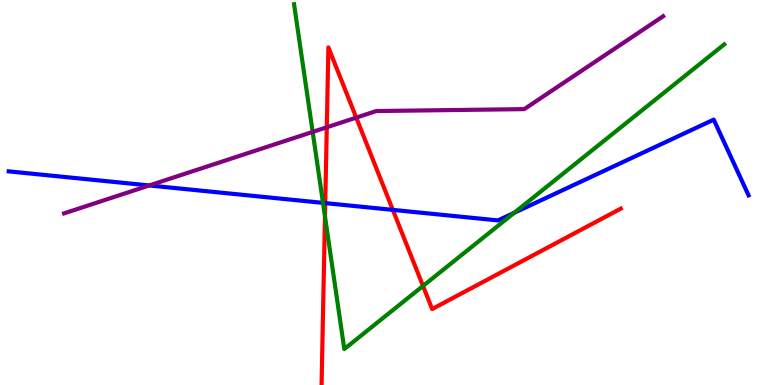[{'lines': ['blue', 'red'], 'intersections': [{'x': 4.2, 'y': 4.72}, {'x': 5.07, 'y': 4.55}]}, {'lines': ['green', 'red'], 'intersections': [{'x': 4.19, 'y': 4.38}, {'x': 5.46, 'y': 2.57}]}, {'lines': ['purple', 'red'], 'intersections': [{'x': 4.22, 'y': 6.69}, {'x': 4.6, 'y': 6.94}]}, {'lines': ['blue', 'green'], 'intersections': [{'x': 4.17, 'y': 4.73}, {'x': 6.64, 'y': 4.47}]}, {'lines': ['blue', 'purple'], 'intersections': [{'x': 1.93, 'y': 5.18}]}, {'lines': ['green', 'purple'], 'intersections': [{'x': 4.03, 'y': 6.57}]}]